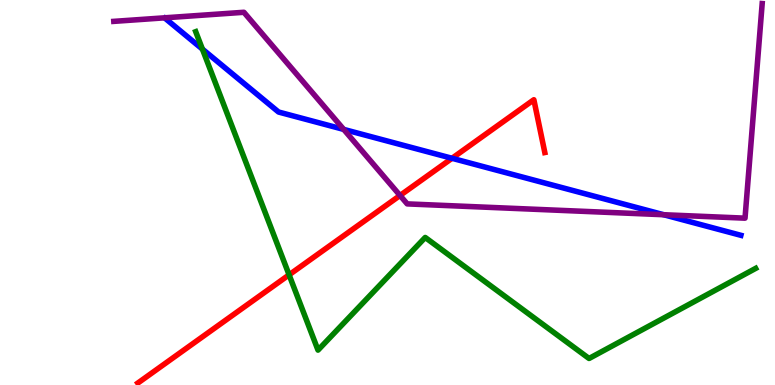[{'lines': ['blue', 'red'], 'intersections': [{'x': 5.83, 'y': 5.89}]}, {'lines': ['green', 'red'], 'intersections': [{'x': 3.73, 'y': 2.86}]}, {'lines': ['purple', 'red'], 'intersections': [{'x': 5.16, 'y': 4.92}]}, {'lines': ['blue', 'green'], 'intersections': [{'x': 2.61, 'y': 8.72}]}, {'lines': ['blue', 'purple'], 'intersections': [{'x': 4.44, 'y': 6.64}, {'x': 8.56, 'y': 4.42}]}, {'lines': ['green', 'purple'], 'intersections': []}]